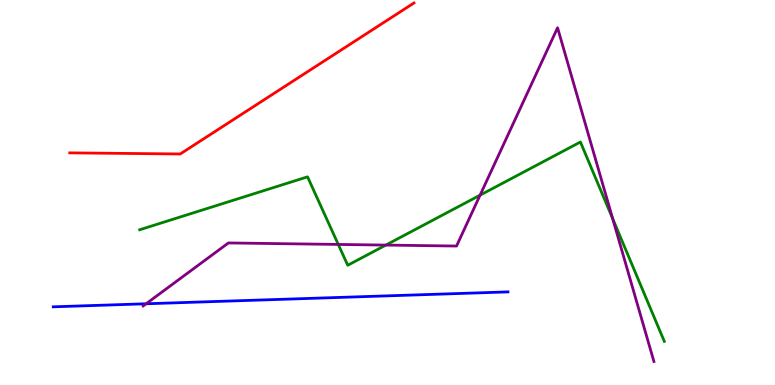[{'lines': ['blue', 'red'], 'intersections': []}, {'lines': ['green', 'red'], 'intersections': []}, {'lines': ['purple', 'red'], 'intersections': []}, {'lines': ['blue', 'green'], 'intersections': []}, {'lines': ['blue', 'purple'], 'intersections': [{'x': 1.89, 'y': 2.11}]}, {'lines': ['green', 'purple'], 'intersections': [{'x': 4.36, 'y': 3.65}, {'x': 4.98, 'y': 3.63}, {'x': 6.19, 'y': 4.93}, {'x': 7.91, 'y': 4.32}]}]